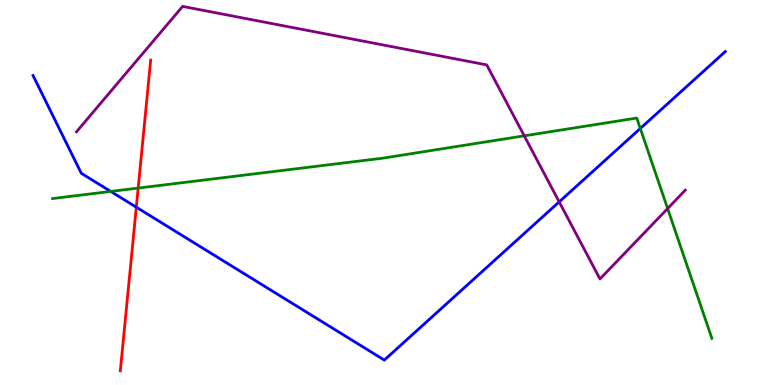[{'lines': ['blue', 'red'], 'intersections': [{'x': 1.76, 'y': 4.62}]}, {'lines': ['green', 'red'], 'intersections': [{'x': 1.78, 'y': 5.11}]}, {'lines': ['purple', 'red'], 'intersections': []}, {'lines': ['blue', 'green'], 'intersections': [{'x': 1.43, 'y': 5.03}, {'x': 8.26, 'y': 6.66}]}, {'lines': ['blue', 'purple'], 'intersections': [{'x': 7.22, 'y': 4.76}]}, {'lines': ['green', 'purple'], 'intersections': [{'x': 6.76, 'y': 6.47}, {'x': 8.61, 'y': 4.58}]}]